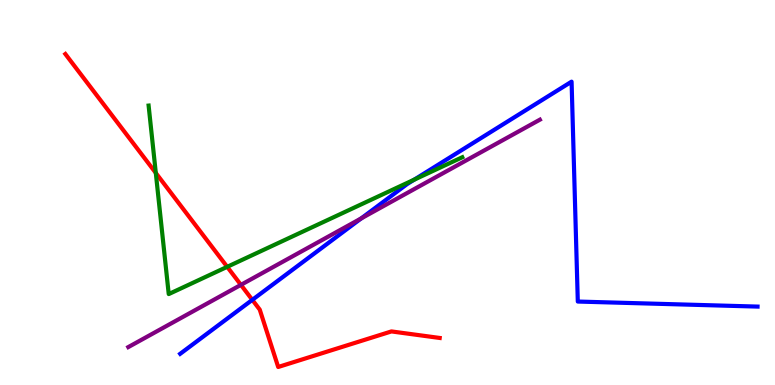[{'lines': ['blue', 'red'], 'intersections': [{'x': 3.26, 'y': 2.21}]}, {'lines': ['green', 'red'], 'intersections': [{'x': 2.01, 'y': 5.51}, {'x': 2.93, 'y': 3.07}]}, {'lines': ['purple', 'red'], 'intersections': [{'x': 3.11, 'y': 2.6}]}, {'lines': ['blue', 'green'], 'intersections': [{'x': 5.35, 'y': 5.33}]}, {'lines': ['blue', 'purple'], 'intersections': [{'x': 4.66, 'y': 4.33}]}, {'lines': ['green', 'purple'], 'intersections': []}]